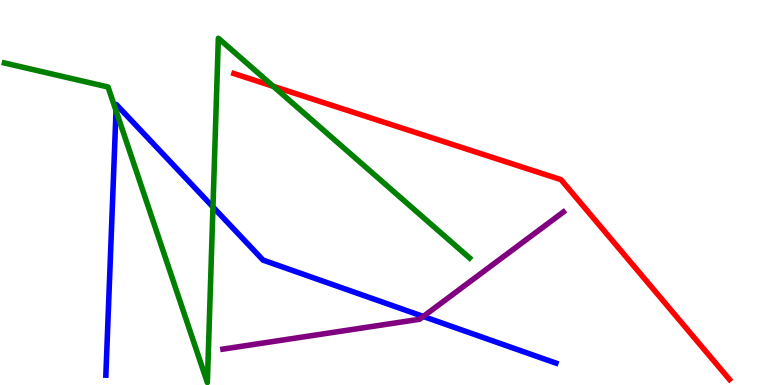[{'lines': ['blue', 'red'], 'intersections': []}, {'lines': ['green', 'red'], 'intersections': [{'x': 3.53, 'y': 7.76}]}, {'lines': ['purple', 'red'], 'intersections': []}, {'lines': ['blue', 'green'], 'intersections': [{'x': 1.5, 'y': 7.12}, {'x': 2.75, 'y': 4.62}]}, {'lines': ['blue', 'purple'], 'intersections': [{'x': 5.46, 'y': 1.78}]}, {'lines': ['green', 'purple'], 'intersections': []}]